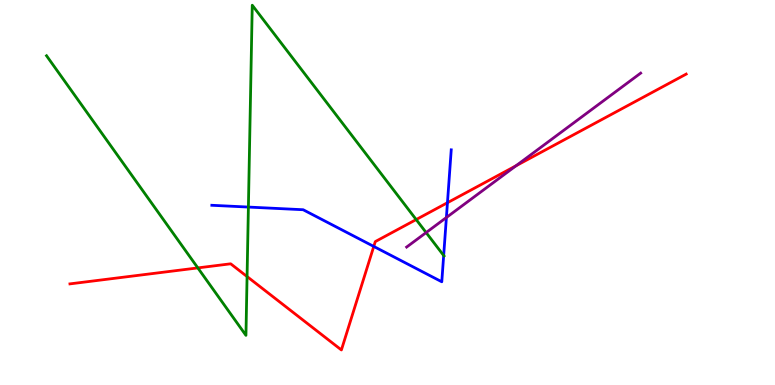[{'lines': ['blue', 'red'], 'intersections': [{'x': 4.82, 'y': 3.6}, {'x': 5.77, 'y': 4.73}]}, {'lines': ['green', 'red'], 'intersections': [{'x': 2.55, 'y': 3.04}, {'x': 3.19, 'y': 2.82}, {'x': 5.37, 'y': 4.3}]}, {'lines': ['purple', 'red'], 'intersections': [{'x': 6.66, 'y': 5.69}]}, {'lines': ['blue', 'green'], 'intersections': [{'x': 3.21, 'y': 4.62}, {'x': 5.72, 'y': 3.36}]}, {'lines': ['blue', 'purple'], 'intersections': [{'x': 5.76, 'y': 4.35}]}, {'lines': ['green', 'purple'], 'intersections': [{'x': 5.5, 'y': 3.96}]}]